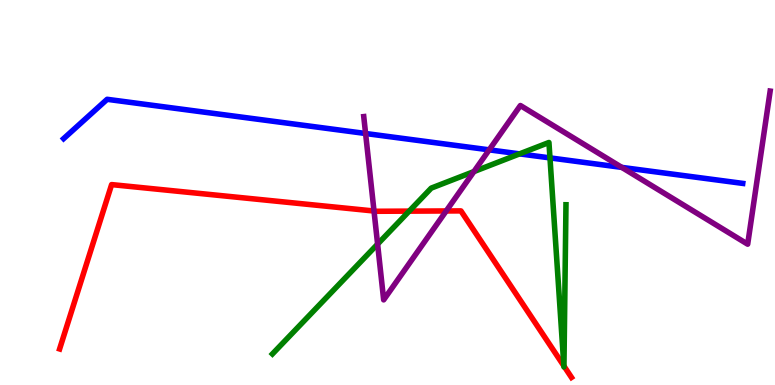[{'lines': ['blue', 'red'], 'intersections': []}, {'lines': ['green', 'red'], 'intersections': [{'x': 5.28, 'y': 4.52}, {'x': 7.28, 'y': 0.495}, {'x': 7.28, 'y': 0.492}]}, {'lines': ['purple', 'red'], 'intersections': [{'x': 4.83, 'y': 4.52}, {'x': 5.76, 'y': 4.52}]}, {'lines': ['blue', 'green'], 'intersections': [{'x': 6.7, 'y': 6.0}, {'x': 7.1, 'y': 5.9}]}, {'lines': ['blue', 'purple'], 'intersections': [{'x': 4.72, 'y': 6.53}, {'x': 6.31, 'y': 6.11}, {'x': 8.02, 'y': 5.65}]}, {'lines': ['green', 'purple'], 'intersections': [{'x': 4.87, 'y': 3.66}, {'x': 6.12, 'y': 5.54}]}]